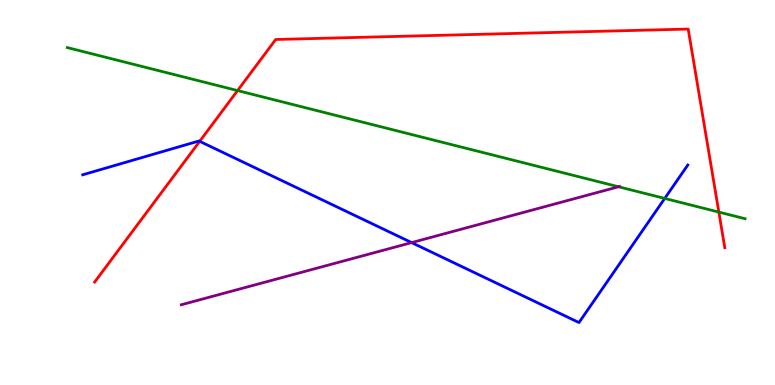[{'lines': ['blue', 'red'], 'intersections': [{'x': 2.58, 'y': 6.33}]}, {'lines': ['green', 'red'], 'intersections': [{'x': 3.07, 'y': 7.65}, {'x': 9.28, 'y': 4.49}]}, {'lines': ['purple', 'red'], 'intersections': []}, {'lines': ['blue', 'green'], 'intersections': [{'x': 8.58, 'y': 4.85}]}, {'lines': ['blue', 'purple'], 'intersections': [{'x': 5.31, 'y': 3.7}]}, {'lines': ['green', 'purple'], 'intersections': [{'x': 7.98, 'y': 5.15}]}]